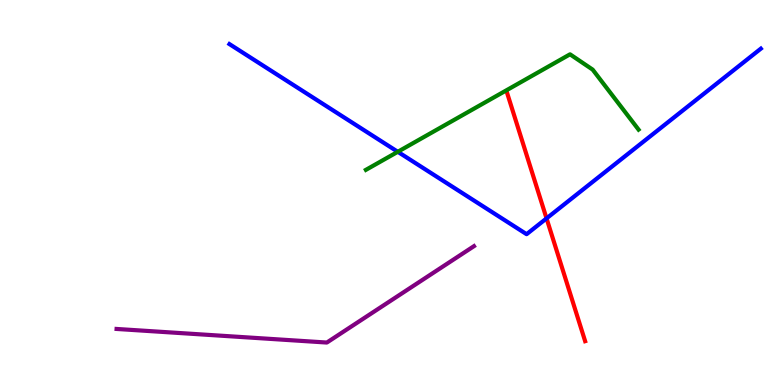[{'lines': ['blue', 'red'], 'intersections': [{'x': 7.05, 'y': 4.33}]}, {'lines': ['green', 'red'], 'intersections': []}, {'lines': ['purple', 'red'], 'intersections': []}, {'lines': ['blue', 'green'], 'intersections': [{'x': 5.13, 'y': 6.06}]}, {'lines': ['blue', 'purple'], 'intersections': []}, {'lines': ['green', 'purple'], 'intersections': []}]